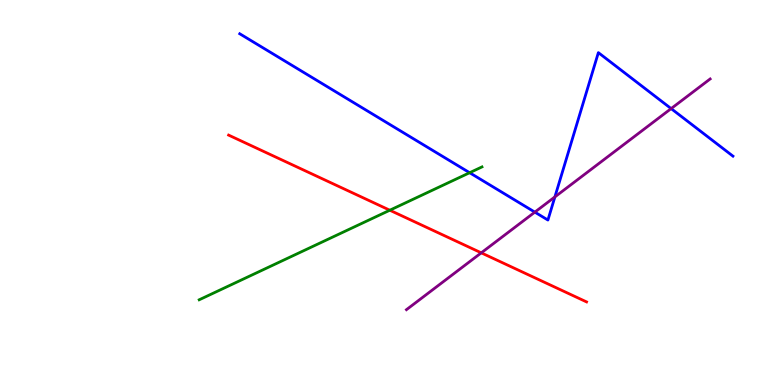[{'lines': ['blue', 'red'], 'intersections': []}, {'lines': ['green', 'red'], 'intersections': [{'x': 5.03, 'y': 4.54}]}, {'lines': ['purple', 'red'], 'intersections': [{'x': 6.21, 'y': 3.43}]}, {'lines': ['blue', 'green'], 'intersections': [{'x': 6.06, 'y': 5.51}]}, {'lines': ['blue', 'purple'], 'intersections': [{'x': 6.9, 'y': 4.49}, {'x': 7.16, 'y': 4.89}, {'x': 8.66, 'y': 7.18}]}, {'lines': ['green', 'purple'], 'intersections': []}]